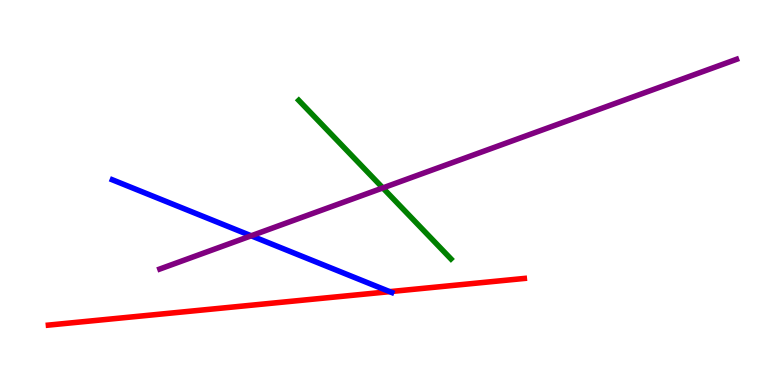[{'lines': ['blue', 'red'], 'intersections': [{'x': 5.03, 'y': 2.42}]}, {'lines': ['green', 'red'], 'intersections': []}, {'lines': ['purple', 'red'], 'intersections': []}, {'lines': ['blue', 'green'], 'intersections': []}, {'lines': ['blue', 'purple'], 'intersections': [{'x': 3.24, 'y': 3.88}]}, {'lines': ['green', 'purple'], 'intersections': [{'x': 4.94, 'y': 5.12}]}]